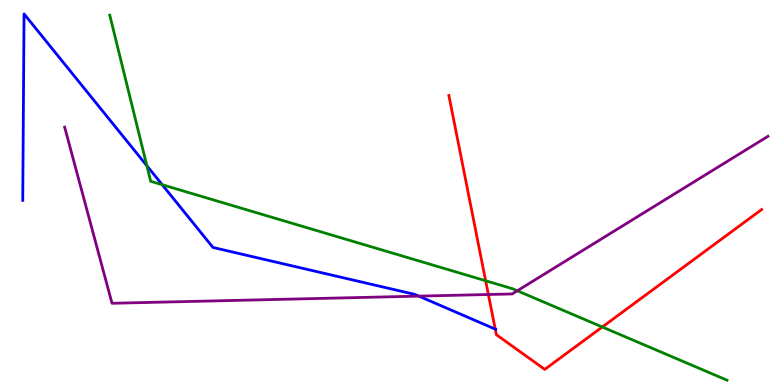[{'lines': ['blue', 'red'], 'intersections': [{'x': 6.39, 'y': 1.45}]}, {'lines': ['green', 'red'], 'intersections': [{'x': 6.27, 'y': 2.71}, {'x': 7.77, 'y': 1.51}]}, {'lines': ['purple', 'red'], 'intersections': [{'x': 6.3, 'y': 2.35}]}, {'lines': ['blue', 'green'], 'intersections': [{'x': 1.9, 'y': 5.69}, {'x': 2.09, 'y': 5.2}]}, {'lines': ['blue', 'purple'], 'intersections': [{'x': 5.4, 'y': 2.31}]}, {'lines': ['green', 'purple'], 'intersections': [{'x': 6.67, 'y': 2.45}]}]